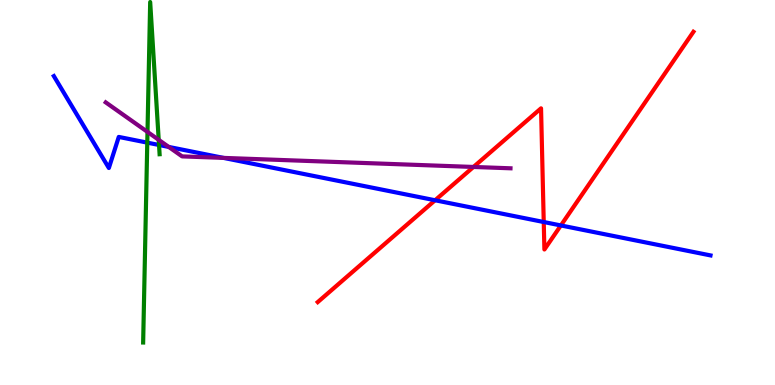[{'lines': ['blue', 'red'], 'intersections': [{'x': 5.61, 'y': 4.8}, {'x': 7.02, 'y': 4.23}, {'x': 7.24, 'y': 4.14}]}, {'lines': ['green', 'red'], 'intersections': []}, {'lines': ['purple', 'red'], 'intersections': [{'x': 6.11, 'y': 5.66}]}, {'lines': ['blue', 'green'], 'intersections': [{'x': 1.9, 'y': 6.3}, {'x': 2.05, 'y': 6.23}]}, {'lines': ['blue', 'purple'], 'intersections': [{'x': 2.18, 'y': 6.18}, {'x': 2.88, 'y': 5.9}]}, {'lines': ['green', 'purple'], 'intersections': [{'x': 1.9, 'y': 6.57}, {'x': 2.05, 'y': 6.37}]}]